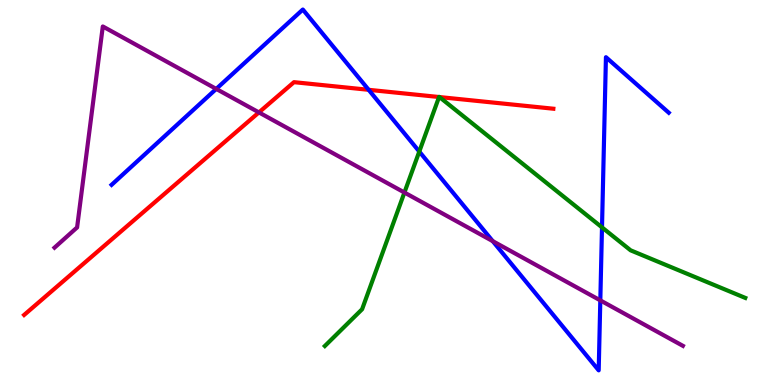[{'lines': ['blue', 'red'], 'intersections': [{'x': 4.76, 'y': 7.67}]}, {'lines': ['green', 'red'], 'intersections': [{'x': 5.67, 'y': 7.48}, {'x': 5.67, 'y': 7.48}]}, {'lines': ['purple', 'red'], 'intersections': [{'x': 3.34, 'y': 7.08}]}, {'lines': ['blue', 'green'], 'intersections': [{'x': 5.41, 'y': 6.06}, {'x': 7.77, 'y': 4.09}]}, {'lines': ['blue', 'purple'], 'intersections': [{'x': 2.79, 'y': 7.69}, {'x': 6.36, 'y': 3.74}, {'x': 7.75, 'y': 2.2}]}, {'lines': ['green', 'purple'], 'intersections': [{'x': 5.22, 'y': 5.0}]}]